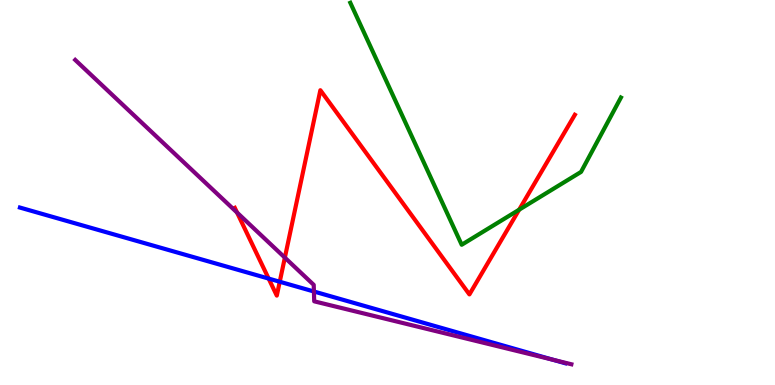[{'lines': ['blue', 'red'], 'intersections': [{'x': 3.47, 'y': 2.76}, {'x': 3.61, 'y': 2.68}]}, {'lines': ['green', 'red'], 'intersections': [{'x': 6.7, 'y': 4.55}]}, {'lines': ['purple', 'red'], 'intersections': [{'x': 3.06, 'y': 4.48}, {'x': 3.68, 'y': 3.31}]}, {'lines': ['blue', 'green'], 'intersections': []}, {'lines': ['blue', 'purple'], 'intersections': [{'x': 4.05, 'y': 2.43}, {'x': 7.14, 'y': 0.655}]}, {'lines': ['green', 'purple'], 'intersections': []}]